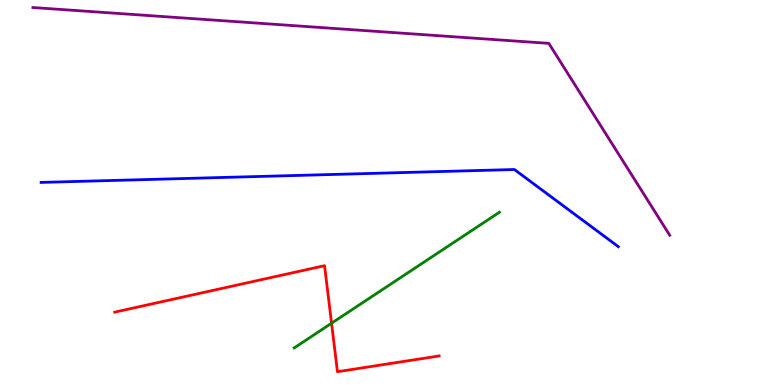[{'lines': ['blue', 'red'], 'intersections': []}, {'lines': ['green', 'red'], 'intersections': [{'x': 4.28, 'y': 1.6}]}, {'lines': ['purple', 'red'], 'intersections': []}, {'lines': ['blue', 'green'], 'intersections': []}, {'lines': ['blue', 'purple'], 'intersections': []}, {'lines': ['green', 'purple'], 'intersections': []}]